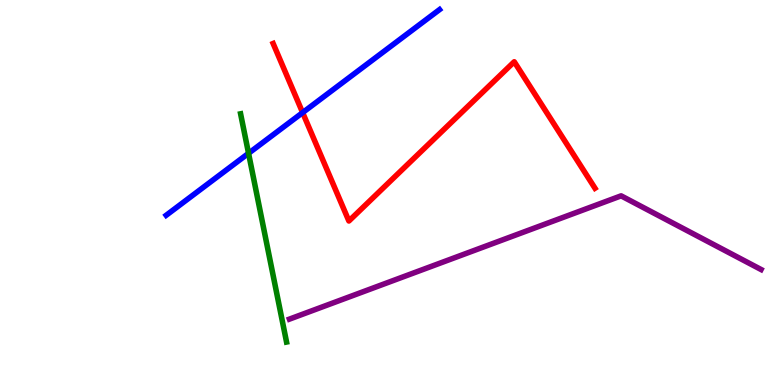[{'lines': ['blue', 'red'], 'intersections': [{'x': 3.9, 'y': 7.08}]}, {'lines': ['green', 'red'], 'intersections': []}, {'lines': ['purple', 'red'], 'intersections': []}, {'lines': ['blue', 'green'], 'intersections': [{'x': 3.21, 'y': 6.02}]}, {'lines': ['blue', 'purple'], 'intersections': []}, {'lines': ['green', 'purple'], 'intersections': []}]